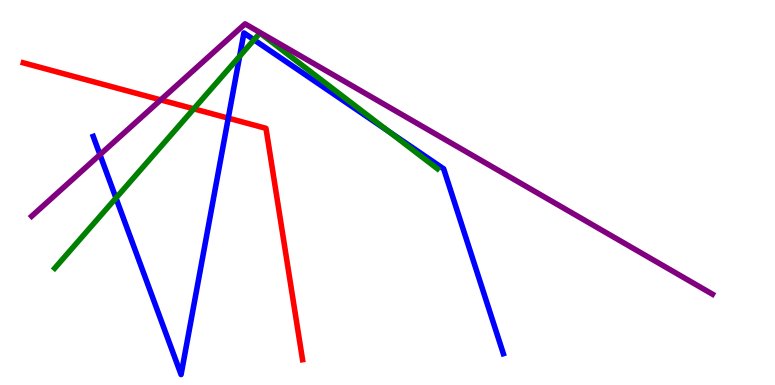[{'lines': ['blue', 'red'], 'intersections': [{'x': 2.95, 'y': 6.93}]}, {'lines': ['green', 'red'], 'intersections': [{'x': 2.5, 'y': 7.17}]}, {'lines': ['purple', 'red'], 'intersections': [{'x': 2.07, 'y': 7.41}]}, {'lines': ['blue', 'green'], 'intersections': [{'x': 1.5, 'y': 4.86}, {'x': 3.09, 'y': 8.54}, {'x': 3.28, 'y': 8.97}, {'x': 5.01, 'y': 6.59}]}, {'lines': ['blue', 'purple'], 'intersections': [{'x': 1.29, 'y': 5.98}]}, {'lines': ['green', 'purple'], 'intersections': []}]